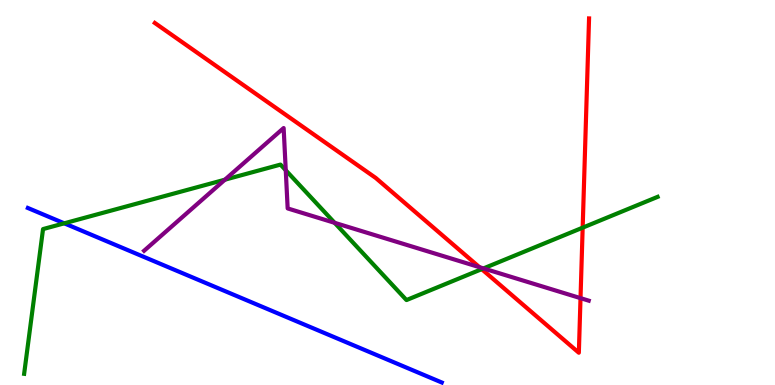[{'lines': ['blue', 'red'], 'intersections': []}, {'lines': ['green', 'red'], 'intersections': [{'x': 6.22, 'y': 3.01}, {'x': 7.52, 'y': 4.09}]}, {'lines': ['purple', 'red'], 'intersections': [{'x': 6.19, 'y': 3.06}, {'x': 7.49, 'y': 2.26}]}, {'lines': ['blue', 'green'], 'intersections': [{'x': 0.829, 'y': 4.2}]}, {'lines': ['blue', 'purple'], 'intersections': []}, {'lines': ['green', 'purple'], 'intersections': [{'x': 2.9, 'y': 5.33}, {'x': 3.69, 'y': 5.58}, {'x': 4.32, 'y': 4.21}, {'x': 6.24, 'y': 3.03}]}]